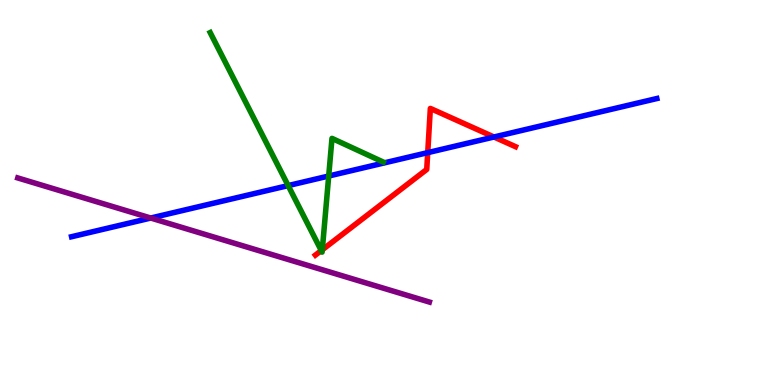[{'lines': ['blue', 'red'], 'intersections': [{'x': 5.52, 'y': 6.04}, {'x': 6.37, 'y': 6.44}]}, {'lines': ['green', 'red'], 'intersections': [{'x': 4.15, 'y': 3.49}, {'x': 4.16, 'y': 3.51}]}, {'lines': ['purple', 'red'], 'intersections': []}, {'lines': ['blue', 'green'], 'intersections': [{'x': 3.72, 'y': 5.18}, {'x': 4.24, 'y': 5.43}]}, {'lines': ['blue', 'purple'], 'intersections': [{'x': 1.95, 'y': 4.34}]}, {'lines': ['green', 'purple'], 'intersections': []}]